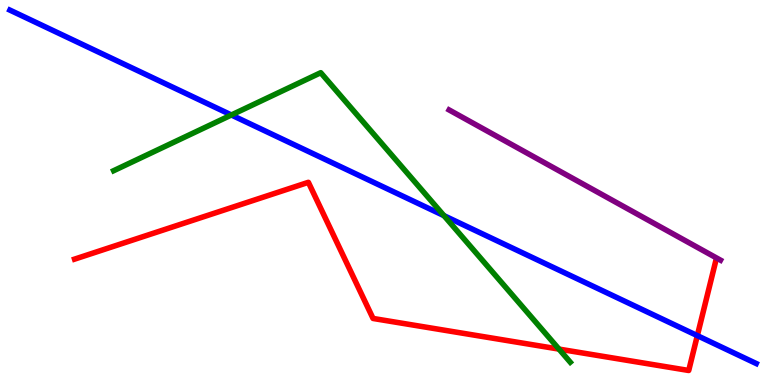[{'lines': ['blue', 'red'], 'intersections': [{'x': 9.0, 'y': 1.28}]}, {'lines': ['green', 'red'], 'intersections': [{'x': 7.21, 'y': 0.933}]}, {'lines': ['purple', 'red'], 'intersections': []}, {'lines': ['blue', 'green'], 'intersections': [{'x': 2.99, 'y': 7.01}, {'x': 5.73, 'y': 4.4}]}, {'lines': ['blue', 'purple'], 'intersections': []}, {'lines': ['green', 'purple'], 'intersections': []}]